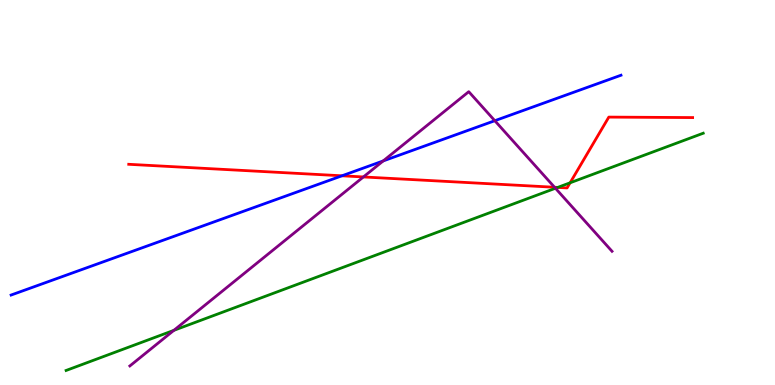[{'lines': ['blue', 'red'], 'intersections': [{'x': 4.41, 'y': 5.43}]}, {'lines': ['green', 'red'], 'intersections': [{'x': 7.2, 'y': 5.13}, {'x': 7.36, 'y': 5.25}]}, {'lines': ['purple', 'red'], 'intersections': [{'x': 4.69, 'y': 5.4}, {'x': 7.16, 'y': 5.14}]}, {'lines': ['blue', 'green'], 'intersections': []}, {'lines': ['blue', 'purple'], 'intersections': [{'x': 4.94, 'y': 5.82}, {'x': 6.38, 'y': 6.86}]}, {'lines': ['green', 'purple'], 'intersections': [{'x': 2.24, 'y': 1.42}, {'x': 7.17, 'y': 5.11}]}]